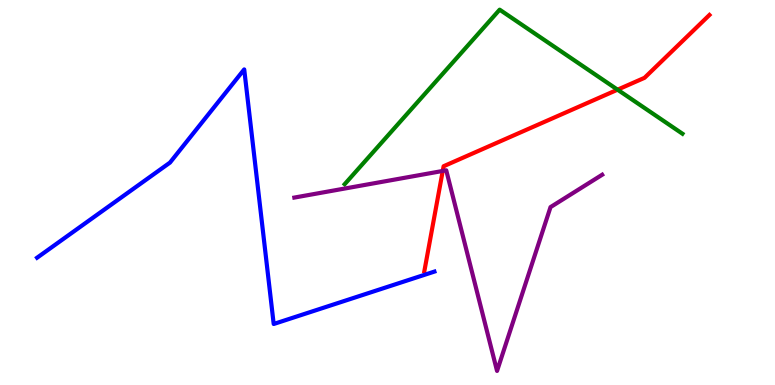[{'lines': ['blue', 'red'], 'intersections': []}, {'lines': ['green', 'red'], 'intersections': [{'x': 7.97, 'y': 7.67}]}, {'lines': ['purple', 'red'], 'intersections': [{'x': 5.71, 'y': 5.56}]}, {'lines': ['blue', 'green'], 'intersections': []}, {'lines': ['blue', 'purple'], 'intersections': []}, {'lines': ['green', 'purple'], 'intersections': []}]